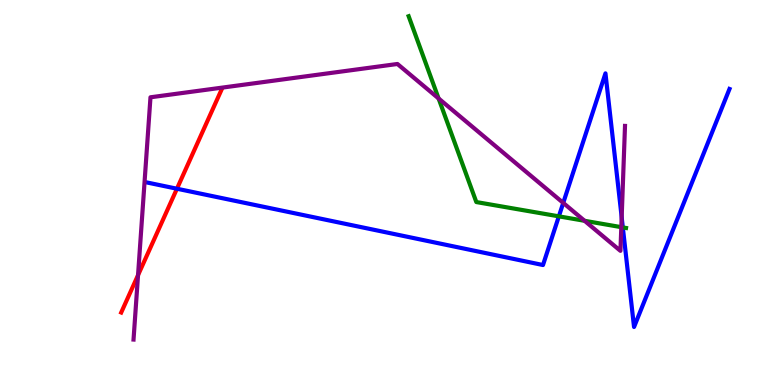[{'lines': ['blue', 'red'], 'intersections': [{'x': 2.28, 'y': 5.1}]}, {'lines': ['green', 'red'], 'intersections': []}, {'lines': ['purple', 'red'], 'intersections': [{'x': 1.78, 'y': 2.85}]}, {'lines': ['blue', 'green'], 'intersections': [{'x': 7.21, 'y': 4.38}, {'x': 8.04, 'y': 4.09}]}, {'lines': ['blue', 'purple'], 'intersections': [{'x': 7.27, 'y': 4.73}, {'x': 8.02, 'y': 4.36}]}, {'lines': ['green', 'purple'], 'intersections': [{'x': 5.66, 'y': 7.44}, {'x': 7.54, 'y': 4.26}, {'x': 8.02, 'y': 4.1}]}]